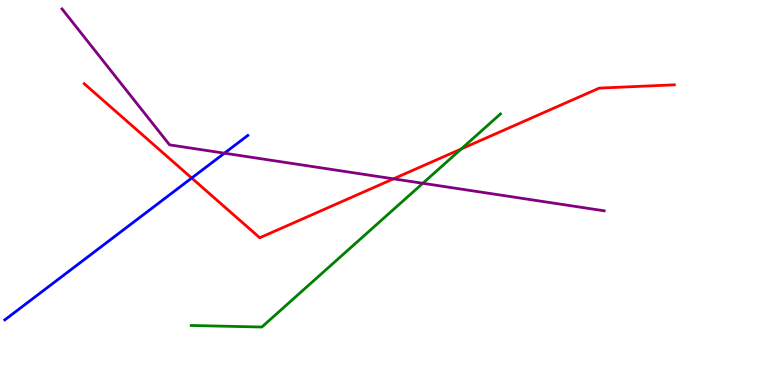[{'lines': ['blue', 'red'], 'intersections': [{'x': 2.47, 'y': 5.38}]}, {'lines': ['green', 'red'], 'intersections': [{'x': 5.95, 'y': 6.13}]}, {'lines': ['purple', 'red'], 'intersections': [{'x': 5.08, 'y': 5.35}]}, {'lines': ['blue', 'green'], 'intersections': []}, {'lines': ['blue', 'purple'], 'intersections': [{'x': 2.9, 'y': 6.02}]}, {'lines': ['green', 'purple'], 'intersections': [{'x': 5.46, 'y': 5.24}]}]